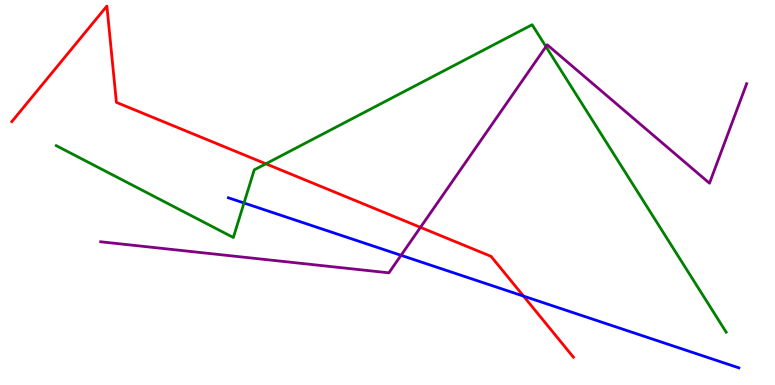[{'lines': ['blue', 'red'], 'intersections': [{'x': 6.75, 'y': 2.31}]}, {'lines': ['green', 'red'], 'intersections': [{'x': 3.43, 'y': 5.75}]}, {'lines': ['purple', 'red'], 'intersections': [{'x': 5.43, 'y': 4.09}]}, {'lines': ['blue', 'green'], 'intersections': [{'x': 3.15, 'y': 4.73}]}, {'lines': ['blue', 'purple'], 'intersections': [{'x': 5.17, 'y': 3.37}]}, {'lines': ['green', 'purple'], 'intersections': [{'x': 7.04, 'y': 8.79}]}]